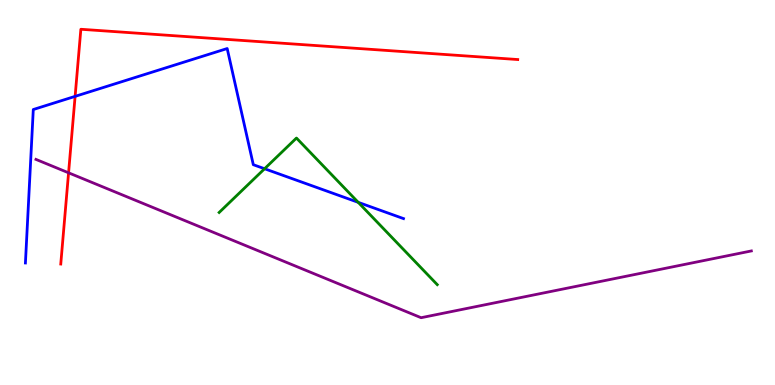[{'lines': ['blue', 'red'], 'intersections': [{'x': 0.969, 'y': 7.5}]}, {'lines': ['green', 'red'], 'intersections': []}, {'lines': ['purple', 'red'], 'intersections': [{'x': 0.885, 'y': 5.51}]}, {'lines': ['blue', 'green'], 'intersections': [{'x': 3.41, 'y': 5.62}, {'x': 4.62, 'y': 4.74}]}, {'lines': ['blue', 'purple'], 'intersections': []}, {'lines': ['green', 'purple'], 'intersections': []}]